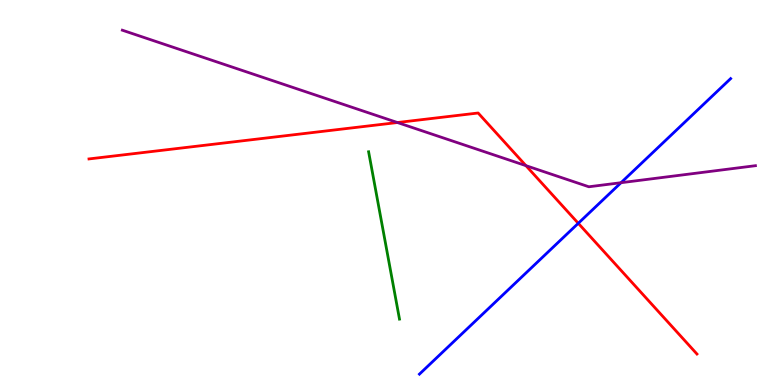[{'lines': ['blue', 'red'], 'intersections': [{'x': 7.46, 'y': 4.2}]}, {'lines': ['green', 'red'], 'intersections': []}, {'lines': ['purple', 'red'], 'intersections': [{'x': 5.13, 'y': 6.82}, {'x': 6.79, 'y': 5.7}]}, {'lines': ['blue', 'green'], 'intersections': []}, {'lines': ['blue', 'purple'], 'intersections': [{'x': 8.01, 'y': 5.25}]}, {'lines': ['green', 'purple'], 'intersections': []}]